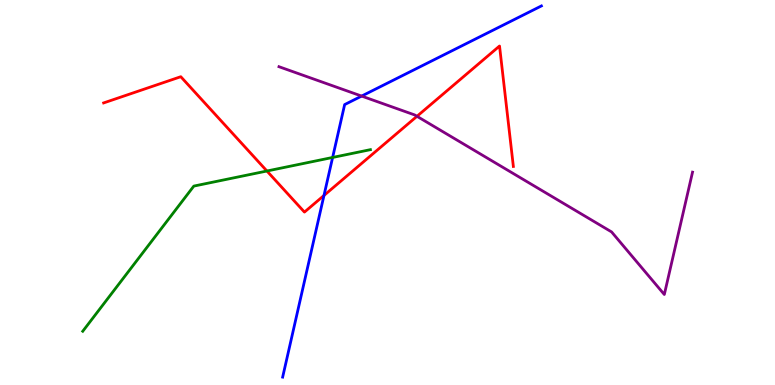[{'lines': ['blue', 'red'], 'intersections': [{'x': 4.18, 'y': 4.92}]}, {'lines': ['green', 'red'], 'intersections': [{'x': 3.44, 'y': 5.56}]}, {'lines': ['purple', 'red'], 'intersections': [{'x': 5.38, 'y': 6.98}]}, {'lines': ['blue', 'green'], 'intersections': [{'x': 4.29, 'y': 5.91}]}, {'lines': ['blue', 'purple'], 'intersections': [{'x': 4.67, 'y': 7.5}]}, {'lines': ['green', 'purple'], 'intersections': []}]